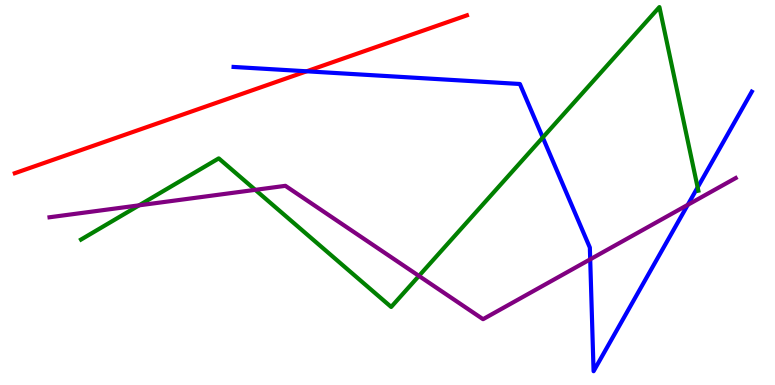[{'lines': ['blue', 'red'], 'intersections': [{'x': 3.96, 'y': 8.15}]}, {'lines': ['green', 'red'], 'intersections': []}, {'lines': ['purple', 'red'], 'intersections': []}, {'lines': ['blue', 'green'], 'intersections': [{'x': 7.0, 'y': 6.43}, {'x': 9.0, 'y': 5.13}]}, {'lines': ['blue', 'purple'], 'intersections': [{'x': 7.62, 'y': 3.26}, {'x': 8.87, 'y': 4.68}]}, {'lines': ['green', 'purple'], 'intersections': [{'x': 1.79, 'y': 4.67}, {'x': 3.29, 'y': 5.07}, {'x': 5.41, 'y': 2.83}]}]